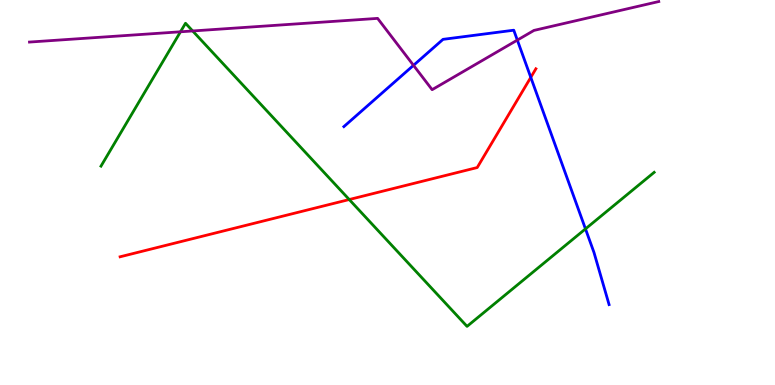[{'lines': ['blue', 'red'], 'intersections': [{'x': 6.85, 'y': 7.99}]}, {'lines': ['green', 'red'], 'intersections': [{'x': 4.51, 'y': 4.82}]}, {'lines': ['purple', 'red'], 'intersections': []}, {'lines': ['blue', 'green'], 'intersections': [{'x': 7.55, 'y': 4.05}]}, {'lines': ['blue', 'purple'], 'intersections': [{'x': 5.34, 'y': 8.3}, {'x': 6.68, 'y': 8.96}]}, {'lines': ['green', 'purple'], 'intersections': [{'x': 2.33, 'y': 9.17}, {'x': 2.49, 'y': 9.2}]}]